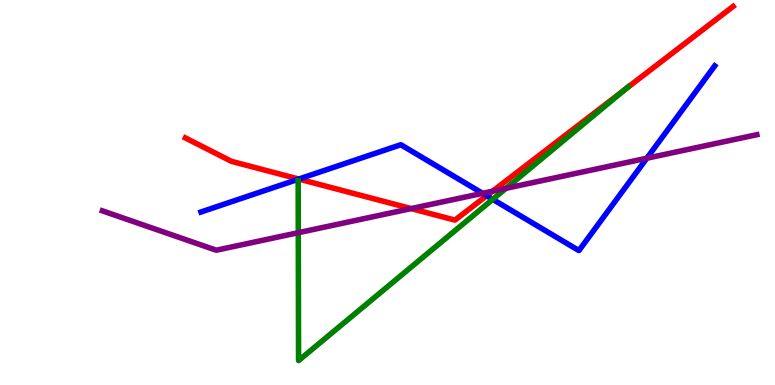[{'lines': ['blue', 'red'], 'intersections': [{'x': 3.86, 'y': 5.35}, {'x': 6.28, 'y': 4.92}]}, {'lines': ['green', 'red'], 'intersections': [{'x': 8.07, 'y': 7.68}]}, {'lines': ['purple', 'red'], 'intersections': [{'x': 5.31, 'y': 4.58}, {'x': 6.36, 'y': 5.03}]}, {'lines': ['blue', 'green'], 'intersections': [{'x': 6.36, 'y': 4.82}]}, {'lines': ['blue', 'purple'], 'intersections': [{'x': 6.23, 'y': 4.98}, {'x': 8.35, 'y': 5.89}]}, {'lines': ['green', 'purple'], 'intersections': [{'x': 3.85, 'y': 3.96}, {'x': 6.53, 'y': 5.11}]}]